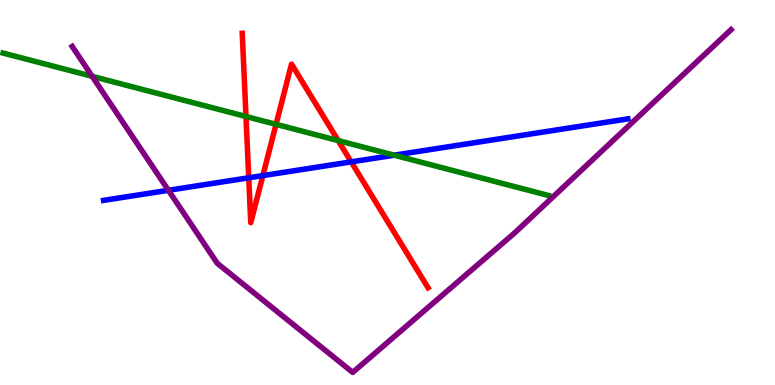[{'lines': ['blue', 'red'], 'intersections': [{'x': 3.21, 'y': 5.38}, {'x': 3.39, 'y': 5.44}, {'x': 4.53, 'y': 5.8}]}, {'lines': ['green', 'red'], 'intersections': [{'x': 3.17, 'y': 6.97}, {'x': 3.56, 'y': 6.77}, {'x': 4.36, 'y': 6.35}]}, {'lines': ['purple', 'red'], 'intersections': []}, {'lines': ['blue', 'green'], 'intersections': [{'x': 5.09, 'y': 5.97}]}, {'lines': ['blue', 'purple'], 'intersections': [{'x': 2.17, 'y': 5.06}]}, {'lines': ['green', 'purple'], 'intersections': [{'x': 1.19, 'y': 8.02}]}]